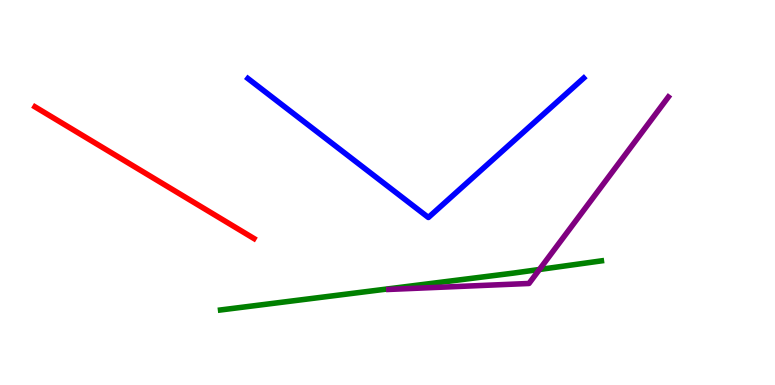[{'lines': ['blue', 'red'], 'intersections': []}, {'lines': ['green', 'red'], 'intersections': []}, {'lines': ['purple', 'red'], 'intersections': []}, {'lines': ['blue', 'green'], 'intersections': []}, {'lines': ['blue', 'purple'], 'intersections': []}, {'lines': ['green', 'purple'], 'intersections': [{'x': 6.96, 'y': 3.0}]}]